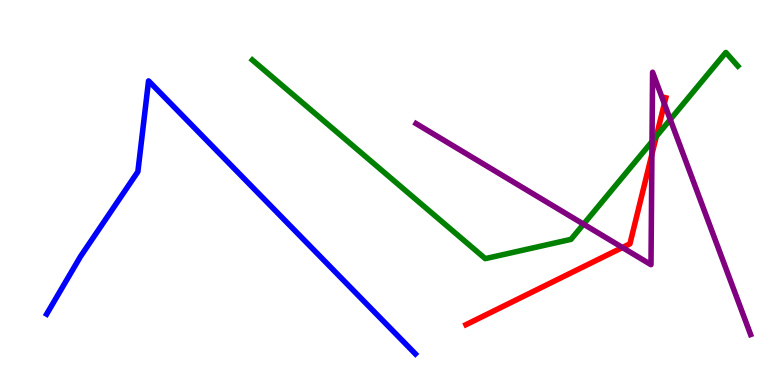[{'lines': ['blue', 'red'], 'intersections': []}, {'lines': ['green', 'red'], 'intersections': [{'x': 8.47, 'y': 6.46}]}, {'lines': ['purple', 'red'], 'intersections': [{'x': 8.03, 'y': 3.57}, {'x': 8.41, 'y': 5.99}, {'x': 8.57, 'y': 7.31}]}, {'lines': ['blue', 'green'], 'intersections': []}, {'lines': ['blue', 'purple'], 'intersections': []}, {'lines': ['green', 'purple'], 'intersections': [{'x': 7.53, 'y': 4.18}, {'x': 8.41, 'y': 6.32}, {'x': 8.65, 'y': 6.9}]}]